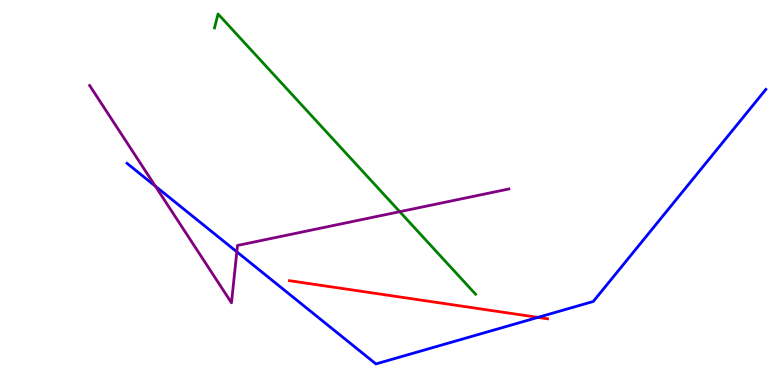[{'lines': ['blue', 'red'], 'intersections': [{'x': 6.94, 'y': 1.76}]}, {'lines': ['green', 'red'], 'intersections': []}, {'lines': ['purple', 'red'], 'intersections': []}, {'lines': ['blue', 'green'], 'intersections': []}, {'lines': ['blue', 'purple'], 'intersections': [{'x': 2.0, 'y': 5.16}, {'x': 3.06, 'y': 3.46}]}, {'lines': ['green', 'purple'], 'intersections': [{'x': 5.16, 'y': 4.5}]}]